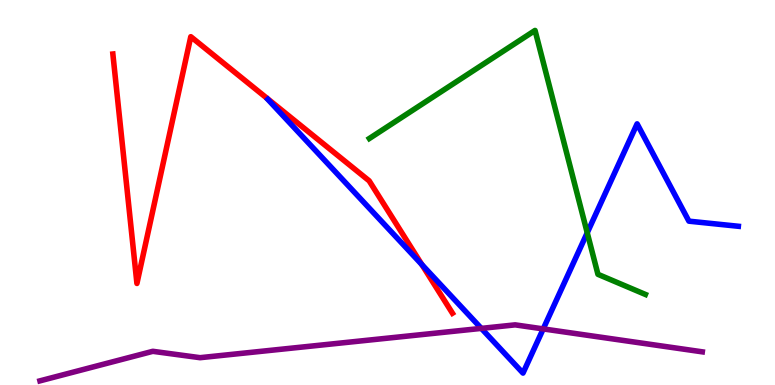[{'lines': ['blue', 'red'], 'intersections': [{'x': 5.44, 'y': 3.13}]}, {'lines': ['green', 'red'], 'intersections': []}, {'lines': ['purple', 'red'], 'intersections': []}, {'lines': ['blue', 'green'], 'intersections': [{'x': 7.58, 'y': 3.95}]}, {'lines': ['blue', 'purple'], 'intersections': [{'x': 6.21, 'y': 1.47}, {'x': 7.01, 'y': 1.46}]}, {'lines': ['green', 'purple'], 'intersections': []}]